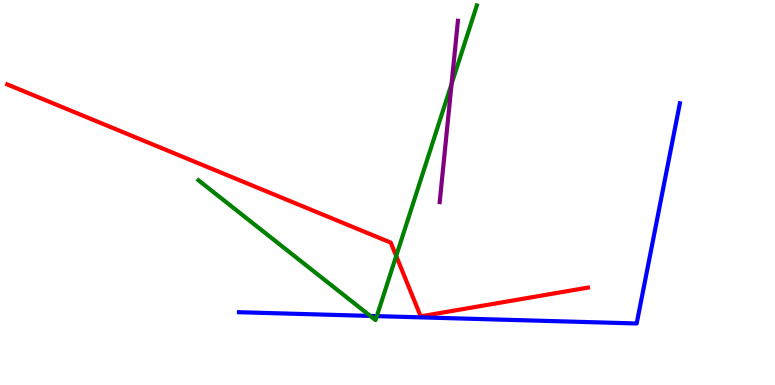[{'lines': ['blue', 'red'], 'intersections': []}, {'lines': ['green', 'red'], 'intersections': [{'x': 5.11, 'y': 3.35}]}, {'lines': ['purple', 'red'], 'intersections': []}, {'lines': ['blue', 'green'], 'intersections': [{'x': 4.78, 'y': 1.79}, {'x': 4.86, 'y': 1.79}]}, {'lines': ['blue', 'purple'], 'intersections': []}, {'lines': ['green', 'purple'], 'intersections': [{'x': 5.83, 'y': 7.82}]}]